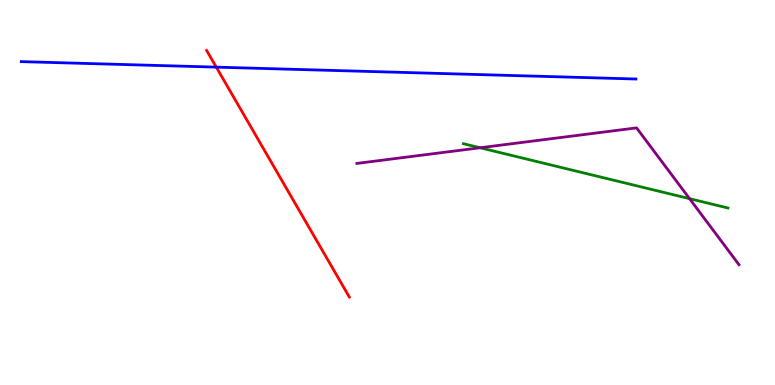[{'lines': ['blue', 'red'], 'intersections': [{'x': 2.79, 'y': 8.26}]}, {'lines': ['green', 'red'], 'intersections': []}, {'lines': ['purple', 'red'], 'intersections': []}, {'lines': ['blue', 'green'], 'intersections': []}, {'lines': ['blue', 'purple'], 'intersections': []}, {'lines': ['green', 'purple'], 'intersections': [{'x': 6.2, 'y': 6.16}, {'x': 8.9, 'y': 4.84}]}]